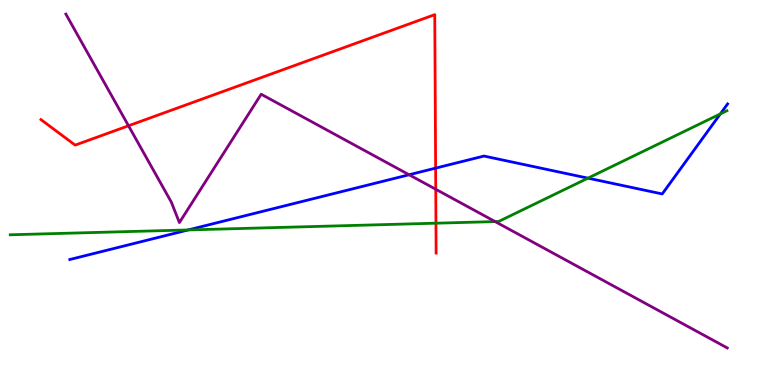[{'lines': ['blue', 'red'], 'intersections': [{'x': 5.62, 'y': 5.63}]}, {'lines': ['green', 'red'], 'intersections': [{'x': 5.63, 'y': 4.2}]}, {'lines': ['purple', 'red'], 'intersections': [{'x': 1.66, 'y': 6.73}, {'x': 5.62, 'y': 5.08}]}, {'lines': ['blue', 'green'], 'intersections': [{'x': 2.43, 'y': 4.03}, {'x': 7.59, 'y': 5.37}, {'x': 9.29, 'y': 7.04}]}, {'lines': ['blue', 'purple'], 'intersections': [{'x': 5.28, 'y': 5.46}]}, {'lines': ['green', 'purple'], 'intersections': [{'x': 6.39, 'y': 4.24}]}]